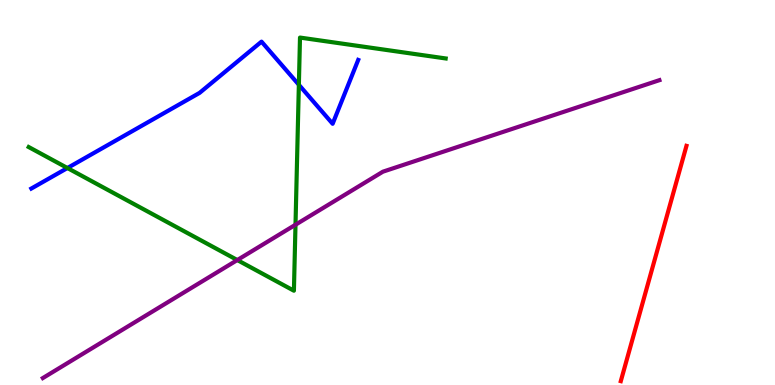[{'lines': ['blue', 'red'], 'intersections': []}, {'lines': ['green', 'red'], 'intersections': []}, {'lines': ['purple', 'red'], 'intersections': []}, {'lines': ['blue', 'green'], 'intersections': [{'x': 0.87, 'y': 5.64}, {'x': 3.86, 'y': 7.8}]}, {'lines': ['blue', 'purple'], 'intersections': []}, {'lines': ['green', 'purple'], 'intersections': [{'x': 3.06, 'y': 3.25}, {'x': 3.81, 'y': 4.16}]}]